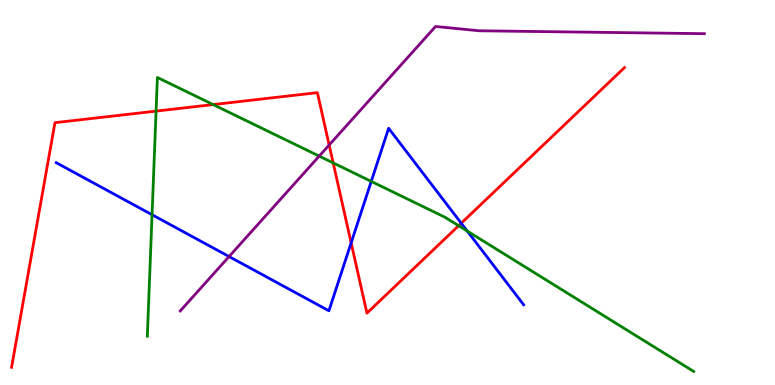[{'lines': ['blue', 'red'], 'intersections': [{'x': 4.53, 'y': 3.69}, {'x': 5.95, 'y': 4.2}]}, {'lines': ['green', 'red'], 'intersections': [{'x': 2.01, 'y': 7.11}, {'x': 2.75, 'y': 7.28}, {'x': 4.3, 'y': 5.77}, {'x': 5.92, 'y': 4.14}]}, {'lines': ['purple', 'red'], 'intersections': [{'x': 4.25, 'y': 6.23}]}, {'lines': ['blue', 'green'], 'intersections': [{'x': 1.96, 'y': 4.42}, {'x': 4.79, 'y': 5.29}, {'x': 6.03, 'y': 4.0}]}, {'lines': ['blue', 'purple'], 'intersections': [{'x': 2.96, 'y': 3.34}]}, {'lines': ['green', 'purple'], 'intersections': [{'x': 4.12, 'y': 5.95}]}]